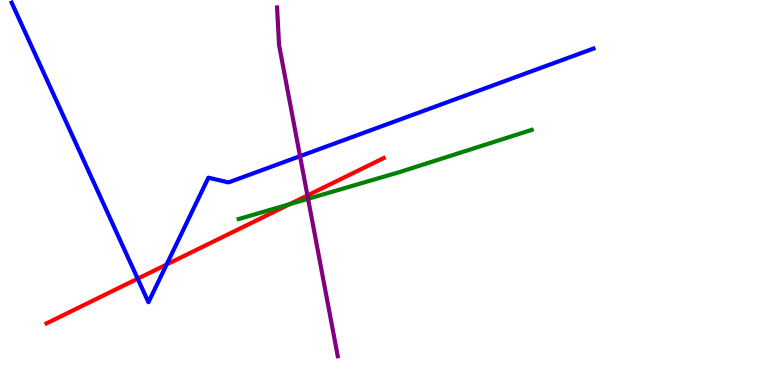[{'lines': ['blue', 'red'], 'intersections': [{'x': 1.78, 'y': 2.76}, {'x': 2.15, 'y': 3.13}]}, {'lines': ['green', 'red'], 'intersections': [{'x': 3.74, 'y': 4.7}]}, {'lines': ['purple', 'red'], 'intersections': [{'x': 3.97, 'y': 4.92}]}, {'lines': ['blue', 'green'], 'intersections': []}, {'lines': ['blue', 'purple'], 'intersections': [{'x': 3.87, 'y': 5.94}]}, {'lines': ['green', 'purple'], 'intersections': [{'x': 3.98, 'y': 4.84}]}]